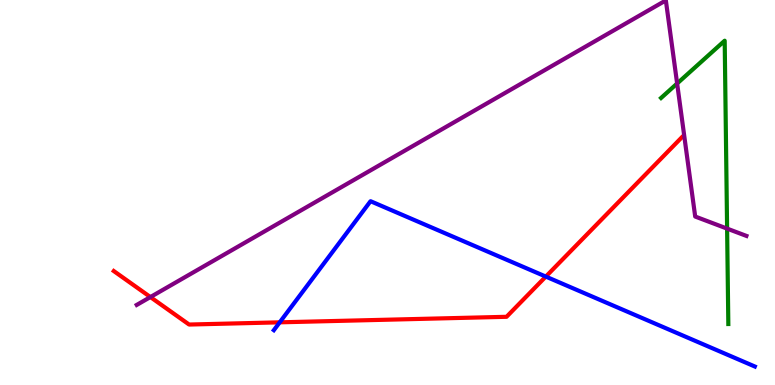[{'lines': ['blue', 'red'], 'intersections': [{'x': 3.61, 'y': 1.63}, {'x': 7.04, 'y': 2.82}]}, {'lines': ['green', 'red'], 'intersections': []}, {'lines': ['purple', 'red'], 'intersections': [{'x': 1.94, 'y': 2.28}]}, {'lines': ['blue', 'green'], 'intersections': []}, {'lines': ['blue', 'purple'], 'intersections': []}, {'lines': ['green', 'purple'], 'intersections': [{'x': 8.74, 'y': 7.83}, {'x': 9.38, 'y': 4.06}]}]